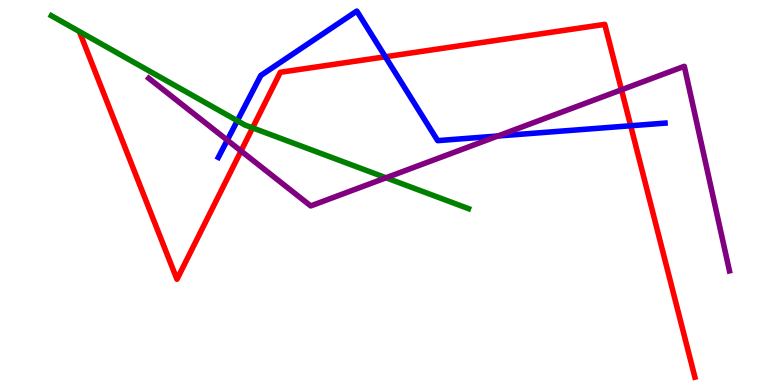[{'lines': ['blue', 'red'], 'intersections': [{'x': 4.97, 'y': 8.53}, {'x': 8.14, 'y': 6.73}]}, {'lines': ['green', 'red'], 'intersections': [{'x': 3.26, 'y': 6.68}]}, {'lines': ['purple', 'red'], 'intersections': [{'x': 3.11, 'y': 6.08}, {'x': 8.02, 'y': 7.67}]}, {'lines': ['blue', 'green'], 'intersections': [{'x': 3.06, 'y': 6.86}]}, {'lines': ['blue', 'purple'], 'intersections': [{'x': 2.93, 'y': 6.36}, {'x': 6.42, 'y': 6.47}]}, {'lines': ['green', 'purple'], 'intersections': [{'x': 4.98, 'y': 5.38}]}]